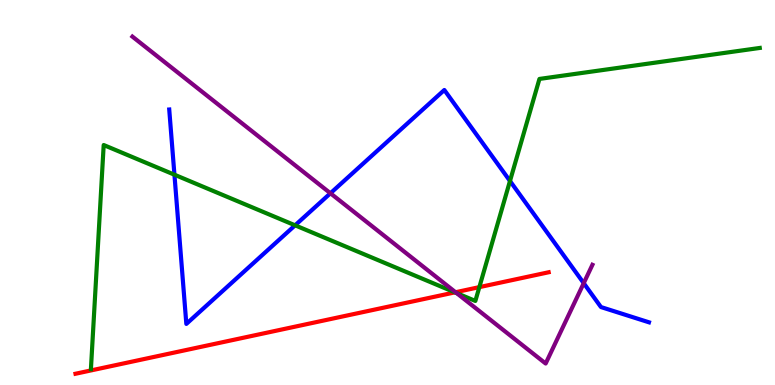[{'lines': ['blue', 'red'], 'intersections': []}, {'lines': ['green', 'red'], 'intersections': [{'x': 5.87, 'y': 2.41}, {'x': 6.19, 'y': 2.54}]}, {'lines': ['purple', 'red'], 'intersections': [{'x': 5.88, 'y': 2.41}]}, {'lines': ['blue', 'green'], 'intersections': [{'x': 2.25, 'y': 5.46}, {'x': 3.81, 'y': 4.15}, {'x': 6.58, 'y': 5.3}]}, {'lines': ['blue', 'purple'], 'intersections': [{'x': 4.26, 'y': 4.98}, {'x': 7.53, 'y': 2.64}]}, {'lines': ['green', 'purple'], 'intersections': [{'x': 5.89, 'y': 2.39}]}]